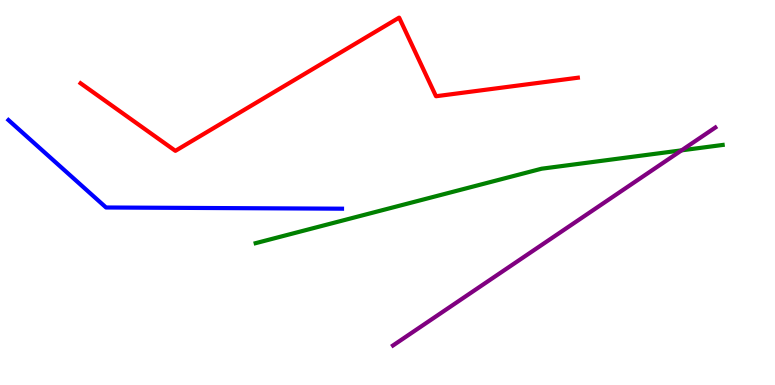[{'lines': ['blue', 'red'], 'intersections': []}, {'lines': ['green', 'red'], 'intersections': []}, {'lines': ['purple', 'red'], 'intersections': []}, {'lines': ['blue', 'green'], 'intersections': []}, {'lines': ['blue', 'purple'], 'intersections': []}, {'lines': ['green', 'purple'], 'intersections': [{'x': 8.79, 'y': 6.1}]}]